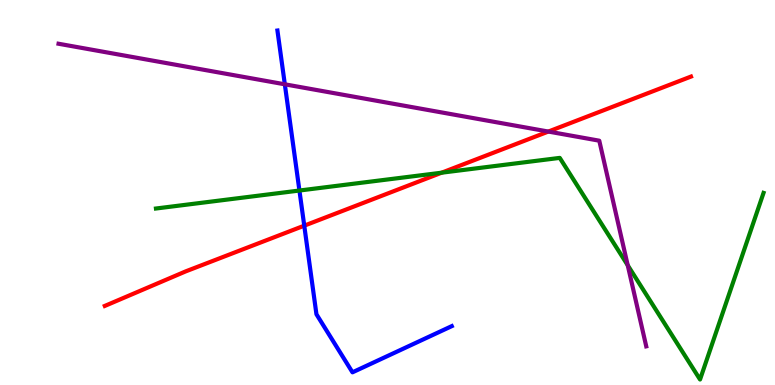[{'lines': ['blue', 'red'], 'intersections': [{'x': 3.93, 'y': 4.14}]}, {'lines': ['green', 'red'], 'intersections': [{'x': 5.7, 'y': 5.51}]}, {'lines': ['purple', 'red'], 'intersections': [{'x': 7.08, 'y': 6.58}]}, {'lines': ['blue', 'green'], 'intersections': [{'x': 3.86, 'y': 5.05}]}, {'lines': ['blue', 'purple'], 'intersections': [{'x': 3.68, 'y': 7.81}]}, {'lines': ['green', 'purple'], 'intersections': [{'x': 8.1, 'y': 3.11}]}]